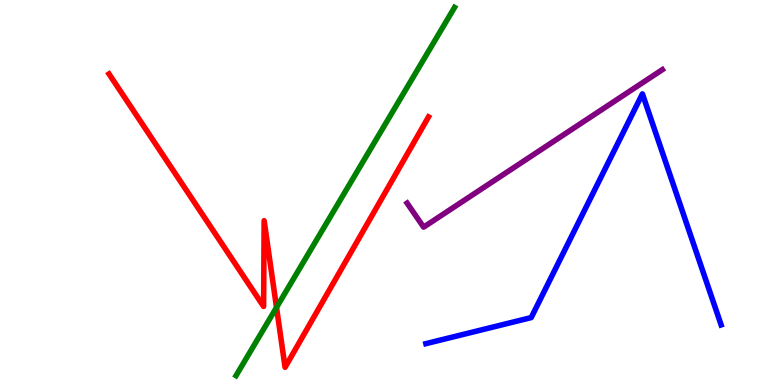[{'lines': ['blue', 'red'], 'intersections': []}, {'lines': ['green', 'red'], 'intersections': [{'x': 3.57, 'y': 2.02}]}, {'lines': ['purple', 'red'], 'intersections': []}, {'lines': ['blue', 'green'], 'intersections': []}, {'lines': ['blue', 'purple'], 'intersections': []}, {'lines': ['green', 'purple'], 'intersections': []}]